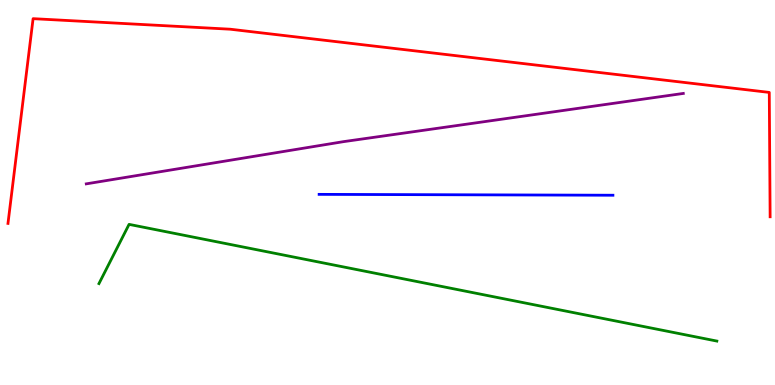[{'lines': ['blue', 'red'], 'intersections': []}, {'lines': ['green', 'red'], 'intersections': []}, {'lines': ['purple', 'red'], 'intersections': []}, {'lines': ['blue', 'green'], 'intersections': []}, {'lines': ['blue', 'purple'], 'intersections': []}, {'lines': ['green', 'purple'], 'intersections': []}]